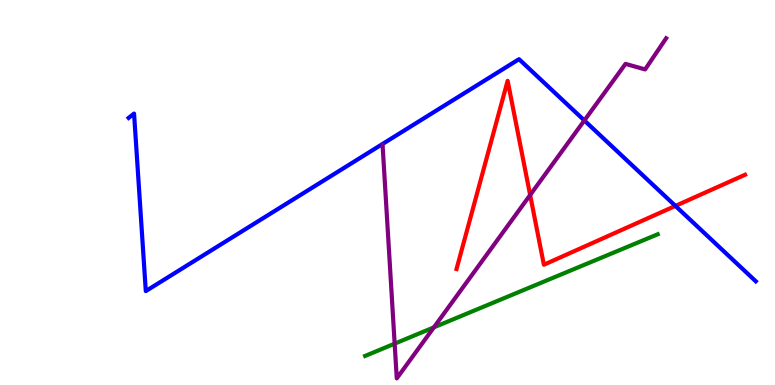[{'lines': ['blue', 'red'], 'intersections': [{'x': 8.72, 'y': 4.65}]}, {'lines': ['green', 'red'], 'intersections': []}, {'lines': ['purple', 'red'], 'intersections': [{'x': 6.84, 'y': 4.93}]}, {'lines': ['blue', 'green'], 'intersections': []}, {'lines': ['blue', 'purple'], 'intersections': [{'x': 7.54, 'y': 6.87}]}, {'lines': ['green', 'purple'], 'intersections': [{'x': 5.09, 'y': 1.07}, {'x': 5.6, 'y': 1.5}]}]